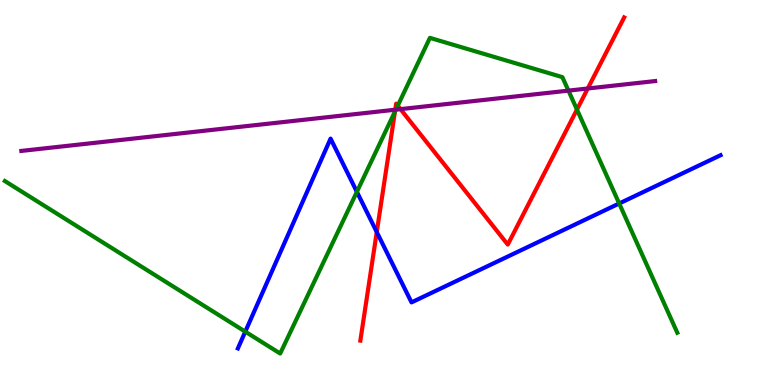[{'lines': ['blue', 'red'], 'intersections': [{'x': 4.86, 'y': 3.97}]}, {'lines': ['green', 'red'], 'intersections': [{'x': 5.1, 'y': 7.1}, {'x': 5.13, 'y': 7.26}, {'x': 7.44, 'y': 7.15}]}, {'lines': ['purple', 'red'], 'intersections': [{'x': 5.1, 'y': 7.15}, {'x': 5.17, 'y': 7.17}, {'x': 7.58, 'y': 7.7}]}, {'lines': ['blue', 'green'], 'intersections': [{'x': 3.16, 'y': 1.39}, {'x': 4.6, 'y': 5.02}, {'x': 7.99, 'y': 4.71}]}, {'lines': ['blue', 'purple'], 'intersections': []}, {'lines': ['green', 'purple'], 'intersections': [{'x': 5.11, 'y': 7.15}, {'x': 7.33, 'y': 7.65}]}]